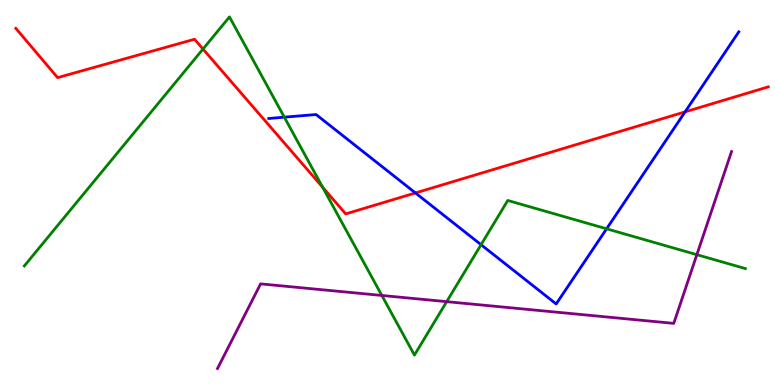[{'lines': ['blue', 'red'], 'intersections': [{'x': 5.36, 'y': 4.99}, {'x': 8.84, 'y': 7.09}]}, {'lines': ['green', 'red'], 'intersections': [{'x': 2.62, 'y': 8.73}, {'x': 4.16, 'y': 5.14}]}, {'lines': ['purple', 'red'], 'intersections': []}, {'lines': ['blue', 'green'], 'intersections': [{'x': 3.67, 'y': 6.96}, {'x': 6.21, 'y': 3.64}, {'x': 7.83, 'y': 4.06}]}, {'lines': ['blue', 'purple'], 'intersections': []}, {'lines': ['green', 'purple'], 'intersections': [{'x': 4.93, 'y': 2.33}, {'x': 5.76, 'y': 2.16}, {'x': 8.99, 'y': 3.39}]}]